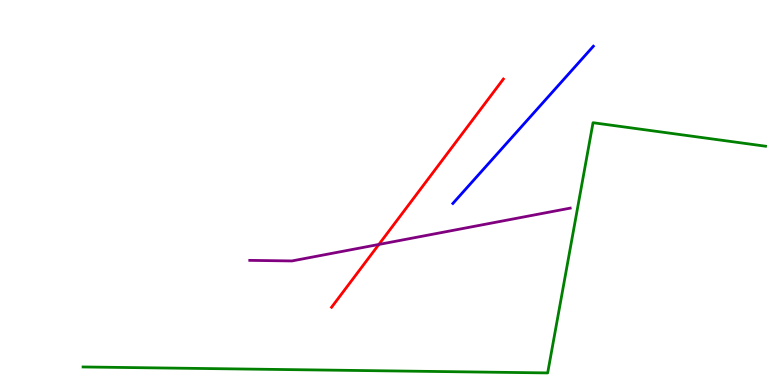[{'lines': ['blue', 'red'], 'intersections': []}, {'lines': ['green', 'red'], 'intersections': []}, {'lines': ['purple', 'red'], 'intersections': [{'x': 4.89, 'y': 3.65}]}, {'lines': ['blue', 'green'], 'intersections': []}, {'lines': ['blue', 'purple'], 'intersections': []}, {'lines': ['green', 'purple'], 'intersections': []}]